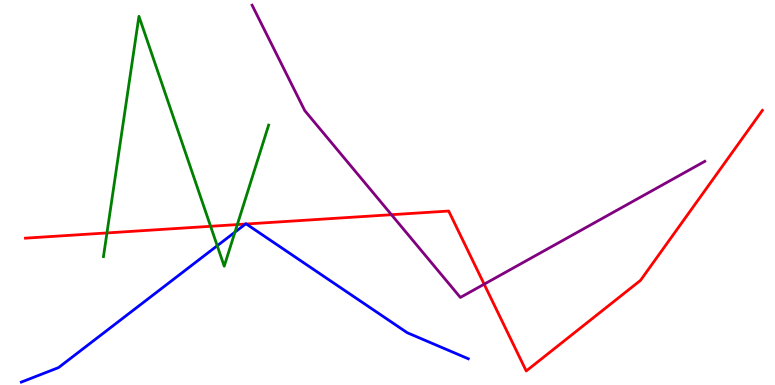[{'lines': ['blue', 'red'], 'intersections': [{'x': 3.17, 'y': 4.18}, {'x': 3.18, 'y': 4.18}]}, {'lines': ['green', 'red'], 'intersections': [{'x': 1.38, 'y': 3.95}, {'x': 2.72, 'y': 4.12}, {'x': 3.06, 'y': 4.17}]}, {'lines': ['purple', 'red'], 'intersections': [{'x': 5.05, 'y': 4.42}, {'x': 6.25, 'y': 2.62}]}, {'lines': ['blue', 'green'], 'intersections': [{'x': 2.8, 'y': 3.62}, {'x': 3.03, 'y': 3.97}]}, {'lines': ['blue', 'purple'], 'intersections': []}, {'lines': ['green', 'purple'], 'intersections': []}]